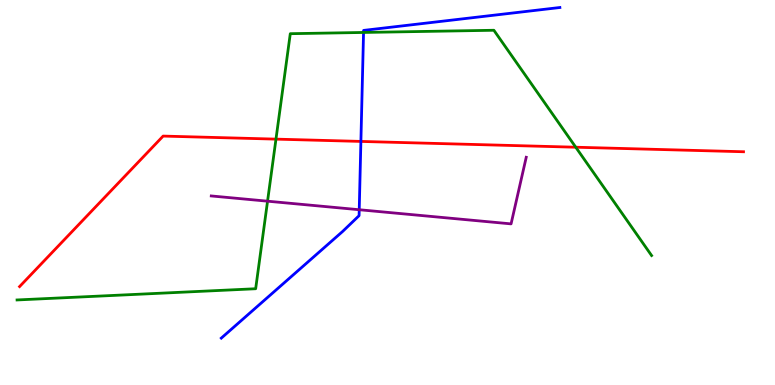[{'lines': ['blue', 'red'], 'intersections': [{'x': 4.66, 'y': 6.33}]}, {'lines': ['green', 'red'], 'intersections': [{'x': 3.56, 'y': 6.39}, {'x': 7.43, 'y': 6.18}]}, {'lines': ['purple', 'red'], 'intersections': []}, {'lines': ['blue', 'green'], 'intersections': [{'x': 4.69, 'y': 9.16}]}, {'lines': ['blue', 'purple'], 'intersections': [{'x': 4.64, 'y': 4.55}]}, {'lines': ['green', 'purple'], 'intersections': [{'x': 3.45, 'y': 4.77}]}]